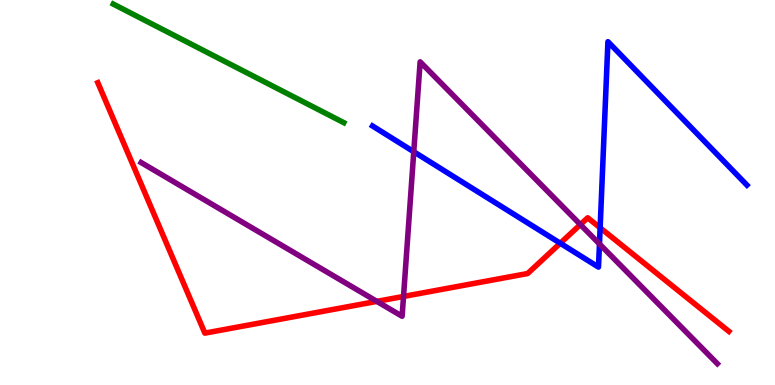[{'lines': ['blue', 'red'], 'intersections': [{'x': 7.23, 'y': 3.68}, {'x': 7.74, 'y': 4.08}]}, {'lines': ['green', 'red'], 'intersections': []}, {'lines': ['purple', 'red'], 'intersections': [{'x': 4.86, 'y': 2.17}, {'x': 5.21, 'y': 2.3}, {'x': 7.49, 'y': 4.17}]}, {'lines': ['blue', 'green'], 'intersections': []}, {'lines': ['blue', 'purple'], 'intersections': [{'x': 5.34, 'y': 6.06}, {'x': 7.73, 'y': 3.66}]}, {'lines': ['green', 'purple'], 'intersections': []}]